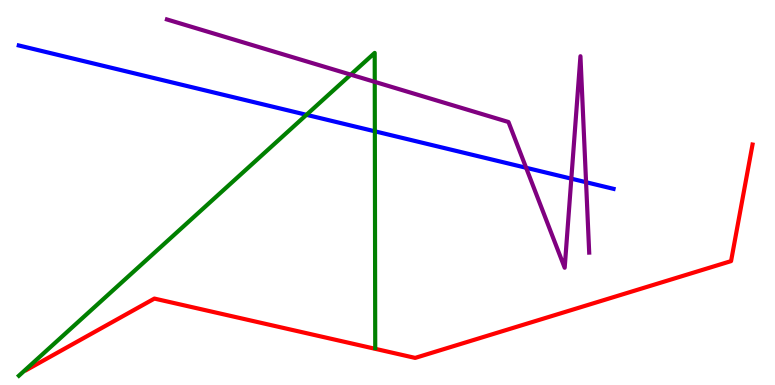[{'lines': ['blue', 'red'], 'intersections': []}, {'lines': ['green', 'red'], 'intersections': []}, {'lines': ['purple', 'red'], 'intersections': []}, {'lines': ['blue', 'green'], 'intersections': [{'x': 3.95, 'y': 7.02}, {'x': 4.84, 'y': 6.59}]}, {'lines': ['blue', 'purple'], 'intersections': [{'x': 6.79, 'y': 5.64}, {'x': 7.37, 'y': 5.36}, {'x': 7.56, 'y': 5.27}]}, {'lines': ['green', 'purple'], 'intersections': [{'x': 4.53, 'y': 8.06}, {'x': 4.84, 'y': 7.87}]}]